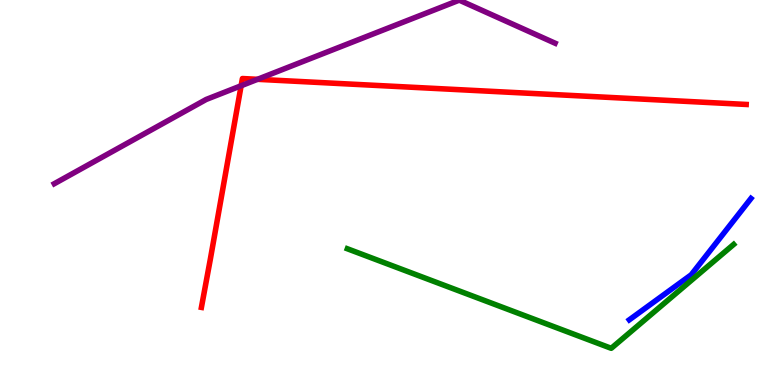[{'lines': ['blue', 'red'], 'intersections': []}, {'lines': ['green', 'red'], 'intersections': []}, {'lines': ['purple', 'red'], 'intersections': [{'x': 3.11, 'y': 7.77}, {'x': 3.32, 'y': 7.94}]}, {'lines': ['blue', 'green'], 'intersections': []}, {'lines': ['blue', 'purple'], 'intersections': []}, {'lines': ['green', 'purple'], 'intersections': []}]